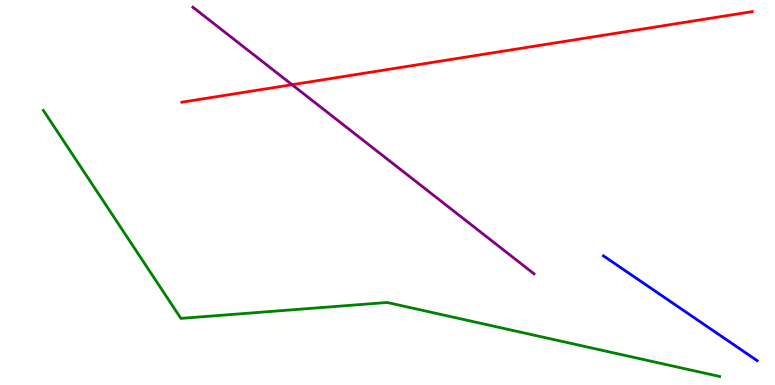[{'lines': ['blue', 'red'], 'intersections': []}, {'lines': ['green', 'red'], 'intersections': []}, {'lines': ['purple', 'red'], 'intersections': [{'x': 3.77, 'y': 7.8}]}, {'lines': ['blue', 'green'], 'intersections': []}, {'lines': ['blue', 'purple'], 'intersections': []}, {'lines': ['green', 'purple'], 'intersections': []}]